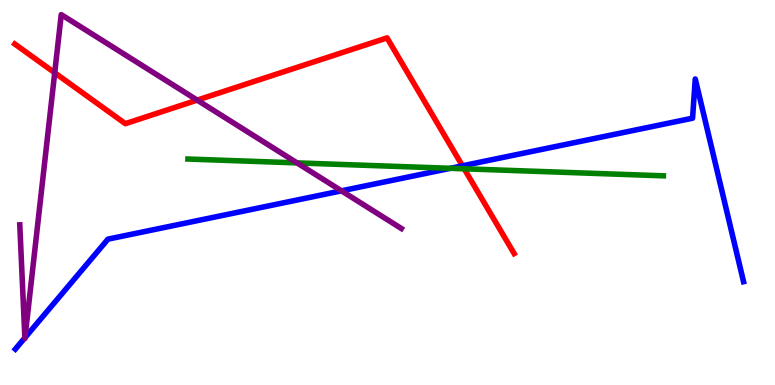[{'lines': ['blue', 'red'], 'intersections': [{'x': 5.97, 'y': 5.69}]}, {'lines': ['green', 'red'], 'intersections': [{'x': 5.99, 'y': 5.62}]}, {'lines': ['purple', 'red'], 'intersections': [{'x': 0.706, 'y': 8.11}, {'x': 2.54, 'y': 7.4}]}, {'lines': ['blue', 'green'], 'intersections': [{'x': 5.81, 'y': 5.63}]}, {'lines': ['blue', 'purple'], 'intersections': [{'x': 0.321, 'y': 1.23}, {'x': 0.323, 'y': 1.23}, {'x': 4.41, 'y': 5.04}]}, {'lines': ['green', 'purple'], 'intersections': [{'x': 3.83, 'y': 5.77}]}]